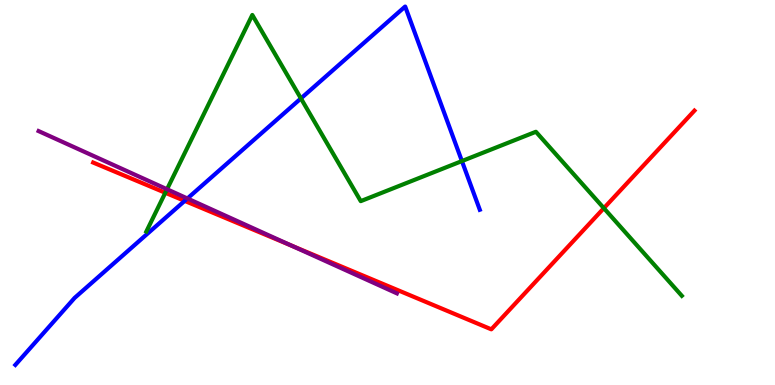[{'lines': ['blue', 'red'], 'intersections': [{'x': 2.38, 'y': 4.78}]}, {'lines': ['green', 'red'], 'intersections': [{'x': 2.13, 'y': 4.99}, {'x': 7.79, 'y': 4.59}]}, {'lines': ['purple', 'red'], 'intersections': [{'x': 3.76, 'y': 3.62}]}, {'lines': ['blue', 'green'], 'intersections': [{'x': 3.88, 'y': 7.44}, {'x': 5.96, 'y': 5.82}]}, {'lines': ['blue', 'purple'], 'intersections': [{'x': 2.42, 'y': 4.84}]}, {'lines': ['green', 'purple'], 'intersections': [{'x': 2.16, 'y': 5.08}]}]